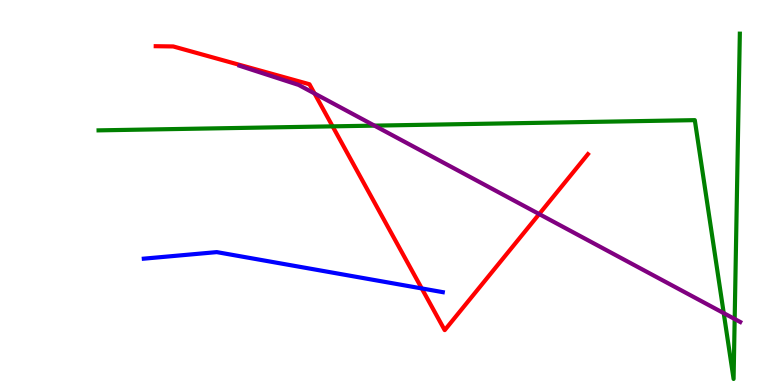[{'lines': ['blue', 'red'], 'intersections': [{'x': 5.44, 'y': 2.51}]}, {'lines': ['green', 'red'], 'intersections': [{'x': 4.29, 'y': 6.72}]}, {'lines': ['purple', 'red'], 'intersections': [{'x': 4.06, 'y': 7.57}, {'x': 6.96, 'y': 4.44}]}, {'lines': ['blue', 'green'], 'intersections': []}, {'lines': ['blue', 'purple'], 'intersections': []}, {'lines': ['green', 'purple'], 'intersections': [{'x': 4.83, 'y': 6.74}, {'x': 9.34, 'y': 1.87}, {'x': 9.48, 'y': 1.71}]}]